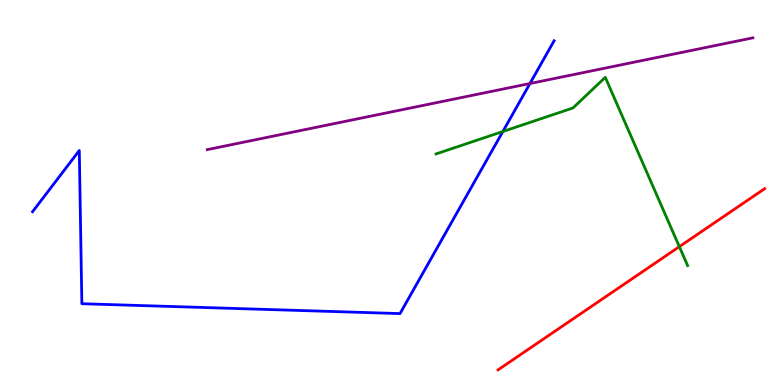[{'lines': ['blue', 'red'], 'intersections': []}, {'lines': ['green', 'red'], 'intersections': [{'x': 8.77, 'y': 3.59}]}, {'lines': ['purple', 'red'], 'intersections': []}, {'lines': ['blue', 'green'], 'intersections': [{'x': 6.49, 'y': 6.58}]}, {'lines': ['blue', 'purple'], 'intersections': [{'x': 6.84, 'y': 7.83}]}, {'lines': ['green', 'purple'], 'intersections': []}]